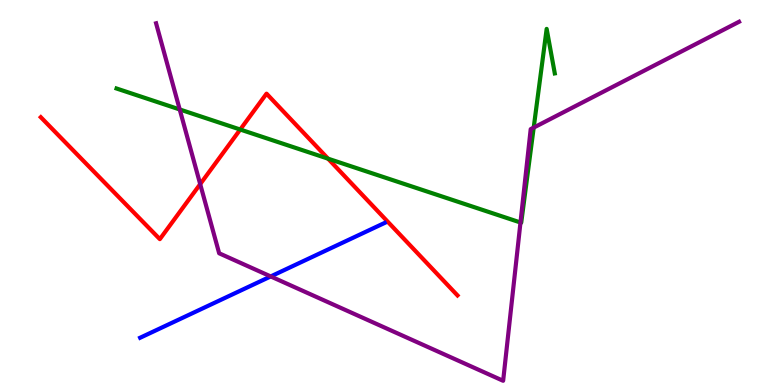[{'lines': ['blue', 'red'], 'intersections': []}, {'lines': ['green', 'red'], 'intersections': [{'x': 3.1, 'y': 6.64}, {'x': 4.23, 'y': 5.88}]}, {'lines': ['purple', 'red'], 'intersections': [{'x': 2.58, 'y': 5.22}]}, {'lines': ['blue', 'green'], 'intersections': []}, {'lines': ['blue', 'purple'], 'intersections': [{'x': 3.49, 'y': 2.82}]}, {'lines': ['green', 'purple'], 'intersections': [{'x': 2.32, 'y': 7.16}, {'x': 6.72, 'y': 4.22}, {'x': 6.89, 'y': 6.69}]}]